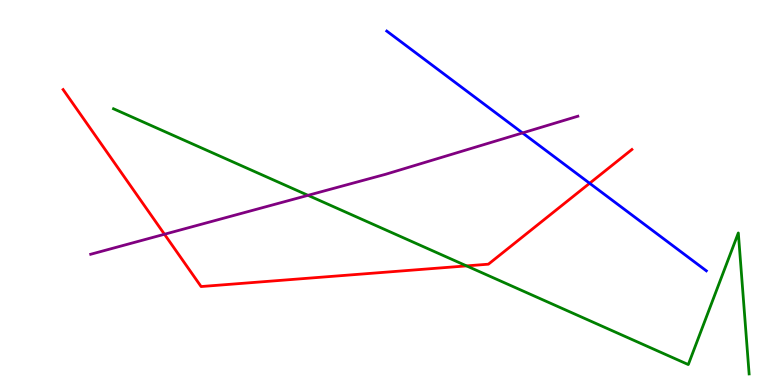[{'lines': ['blue', 'red'], 'intersections': [{'x': 7.61, 'y': 5.24}]}, {'lines': ['green', 'red'], 'intersections': [{'x': 6.02, 'y': 3.09}]}, {'lines': ['purple', 'red'], 'intersections': [{'x': 2.12, 'y': 3.92}]}, {'lines': ['blue', 'green'], 'intersections': []}, {'lines': ['blue', 'purple'], 'intersections': [{'x': 6.74, 'y': 6.55}]}, {'lines': ['green', 'purple'], 'intersections': [{'x': 3.97, 'y': 4.93}]}]